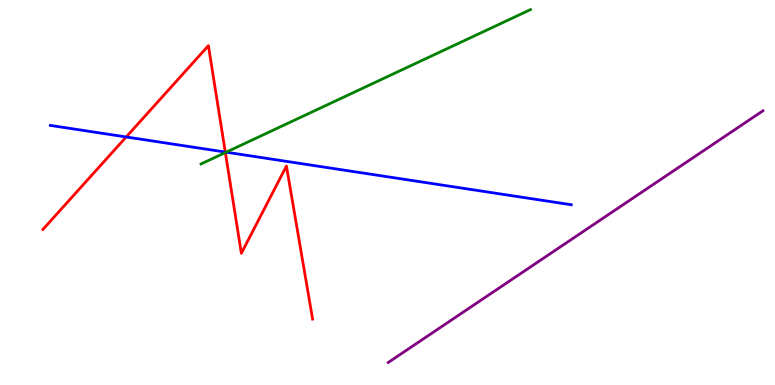[{'lines': ['blue', 'red'], 'intersections': [{'x': 1.63, 'y': 6.44}, {'x': 2.91, 'y': 6.05}]}, {'lines': ['green', 'red'], 'intersections': [{'x': 2.91, 'y': 6.04}]}, {'lines': ['purple', 'red'], 'intersections': []}, {'lines': ['blue', 'green'], 'intersections': [{'x': 2.92, 'y': 6.05}]}, {'lines': ['blue', 'purple'], 'intersections': []}, {'lines': ['green', 'purple'], 'intersections': []}]